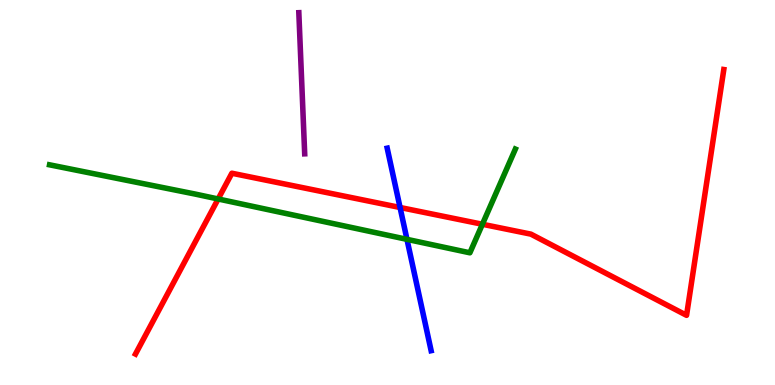[{'lines': ['blue', 'red'], 'intersections': [{'x': 5.16, 'y': 4.61}]}, {'lines': ['green', 'red'], 'intersections': [{'x': 2.81, 'y': 4.83}, {'x': 6.22, 'y': 4.18}]}, {'lines': ['purple', 'red'], 'intersections': []}, {'lines': ['blue', 'green'], 'intersections': [{'x': 5.25, 'y': 3.78}]}, {'lines': ['blue', 'purple'], 'intersections': []}, {'lines': ['green', 'purple'], 'intersections': []}]